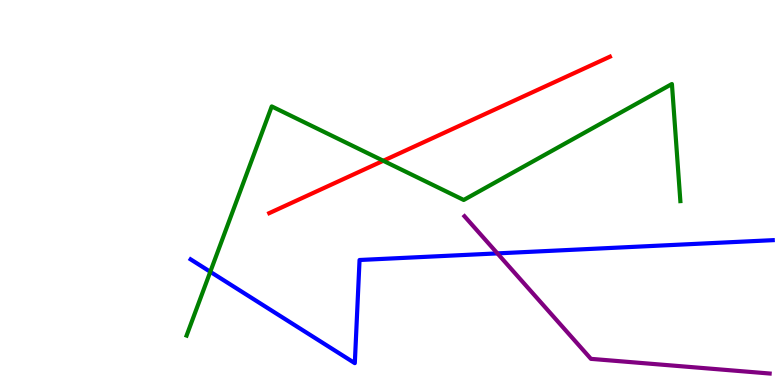[{'lines': ['blue', 'red'], 'intersections': []}, {'lines': ['green', 'red'], 'intersections': [{'x': 4.95, 'y': 5.82}]}, {'lines': ['purple', 'red'], 'intersections': []}, {'lines': ['blue', 'green'], 'intersections': [{'x': 2.71, 'y': 2.94}]}, {'lines': ['blue', 'purple'], 'intersections': [{'x': 6.42, 'y': 3.42}]}, {'lines': ['green', 'purple'], 'intersections': []}]